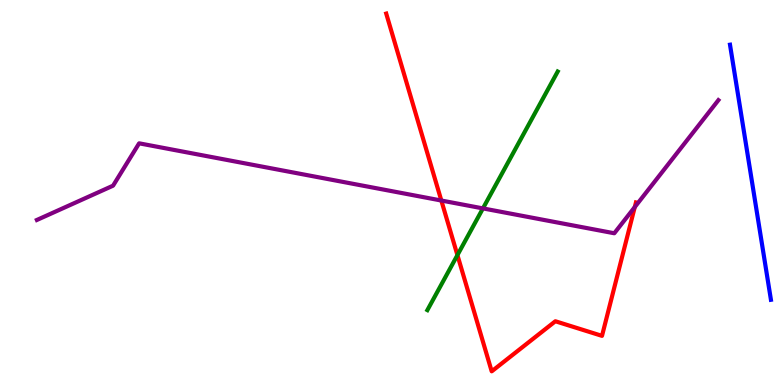[{'lines': ['blue', 'red'], 'intersections': []}, {'lines': ['green', 'red'], 'intersections': [{'x': 5.9, 'y': 3.37}]}, {'lines': ['purple', 'red'], 'intersections': [{'x': 5.69, 'y': 4.79}, {'x': 8.19, 'y': 4.62}]}, {'lines': ['blue', 'green'], 'intersections': []}, {'lines': ['blue', 'purple'], 'intersections': []}, {'lines': ['green', 'purple'], 'intersections': [{'x': 6.23, 'y': 4.59}]}]